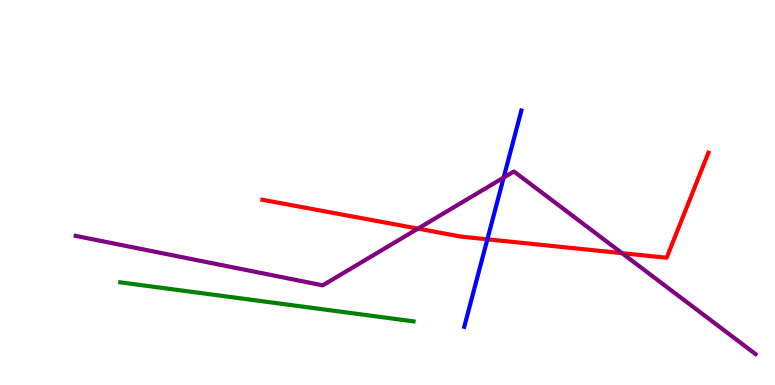[{'lines': ['blue', 'red'], 'intersections': [{'x': 6.29, 'y': 3.78}]}, {'lines': ['green', 'red'], 'intersections': []}, {'lines': ['purple', 'red'], 'intersections': [{'x': 5.39, 'y': 4.06}, {'x': 8.03, 'y': 3.42}]}, {'lines': ['blue', 'green'], 'intersections': []}, {'lines': ['blue', 'purple'], 'intersections': [{'x': 6.5, 'y': 5.39}]}, {'lines': ['green', 'purple'], 'intersections': []}]